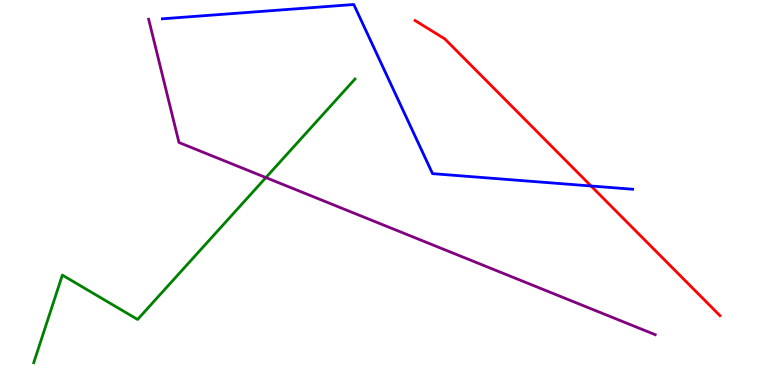[{'lines': ['blue', 'red'], 'intersections': [{'x': 7.63, 'y': 5.17}]}, {'lines': ['green', 'red'], 'intersections': []}, {'lines': ['purple', 'red'], 'intersections': []}, {'lines': ['blue', 'green'], 'intersections': []}, {'lines': ['blue', 'purple'], 'intersections': []}, {'lines': ['green', 'purple'], 'intersections': [{'x': 3.43, 'y': 5.39}]}]